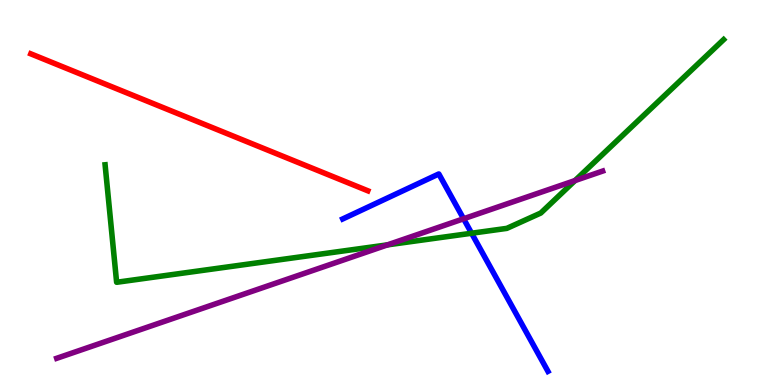[{'lines': ['blue', 'red'], 'intersections': []}, {'lines': ['green', 'red'], 'intersections': []}, {'lines': ['purple', 'red'], 'intersections': []}, {'lines': ['blue', 'green'], 'intersections': [{'x': 6.09, 'y': 3.94}]}, {'lines': ['blue', 'purple'], 'intersections': [{'x': 5.98, 'y': 4.32}]}, {'lines': ['green', 'purple'], 'intersections': [{'x': 5.0, 'y': 3.64}, {'x': 7.42, 'y': 5.31}]}]